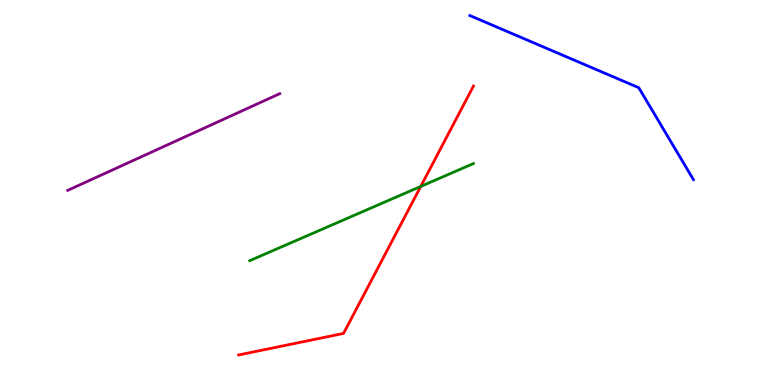[{'lines': ['blue', 'red'], 'intersections': []}, {'lines': ['green', 'red'], 'intersections': [{'x': 5.43, 'y': 5.16}]}, {'lines': ['purple', 'red'], 'intersections': []}, {'lines': ['blue', 'green'], 'intersections': []}, {'lines': ['blue', 'purple'], 'intersections': []}, {'lines': ['green', 'purple'], 'intersections': []}]